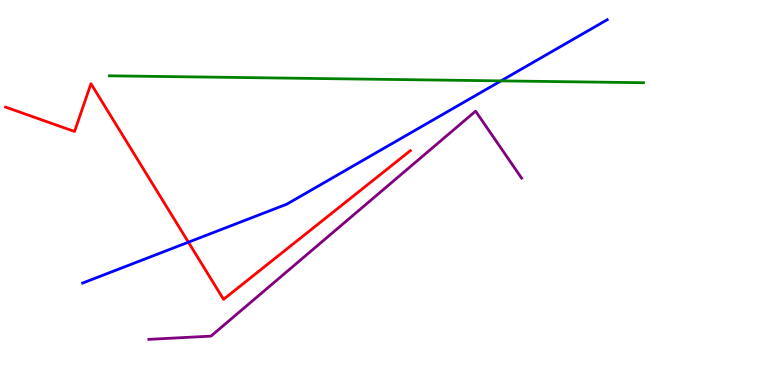[{'lines': ['blue', 'red'], 'intersections': [{'x': 2.43, 'y': 3.71}]}, {'lines': ['green', 'red'], 'intersections': []}, {'lines': ['purple', 'red'], 'intersections': []}, {'lines': ['blue', 'green'], 'intersections': [{'x': 6.46, 'y': 7.9}]}, {'lines': ['blue', 'purple'], 'intersections': []}, {'lines': ['green', 'purple'], 'intersections': []}]